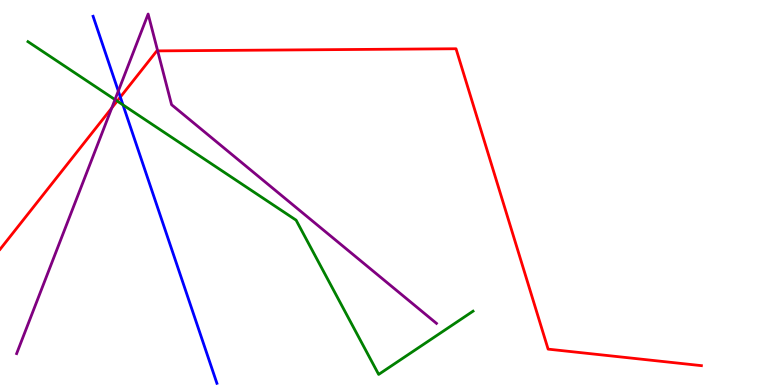[{'lines': ['blue', 'red'], 'intersections': [{'x': 1.55, 'y': 7.48}]}, {'lines': ['green', 'red'], 'intersections': [{'x': 1.51, 'y': 7.38}]}, {'lines': ['purple', 'red'], 'intersections': [{'x': 1.44, 'y': 7.2}, {'x': 2.03, 'y': 8.68}]}, {'lines': ['blue', 'green'], 'intersections': [{'x': 1.59, 'y': 7.27}]}, {'lines': ['blue', 'purple'], 'intersections': [{'x': 1.53, 'y': 7.63}]}, {'lines': ['green', 'purple'], 'intersections': [{'x': 1.48, 'y': 7.41}]}]